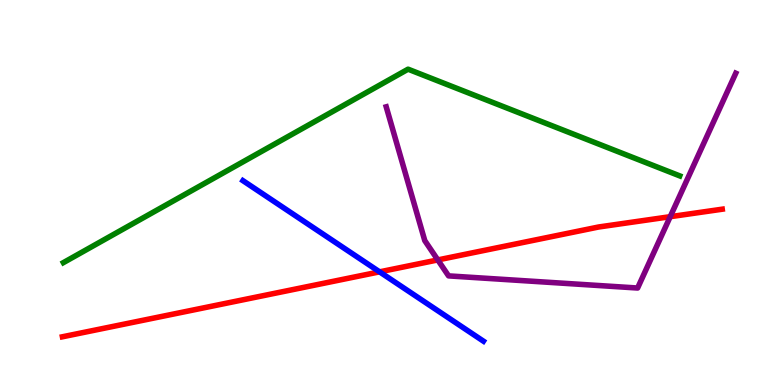[{'lines': ['blue', 'red'], 'intersections': [{'x': 4.9, 'y': 2.94}]}, {'lines': ['green', 'red'], 'intersections': []}, {'lines': ['purple', 'red'], 'intersections': [{'x': 5.65, 'y': 3.25}, {'x': 8.65, 'y': 4.37}]}, {'lines': ['blue', 'green'], 'intersections': []}, {'lines': ['blue', 'purple'], 'intersections': []}, {'lines': ['green', 'purple'], 'intersections': []}]